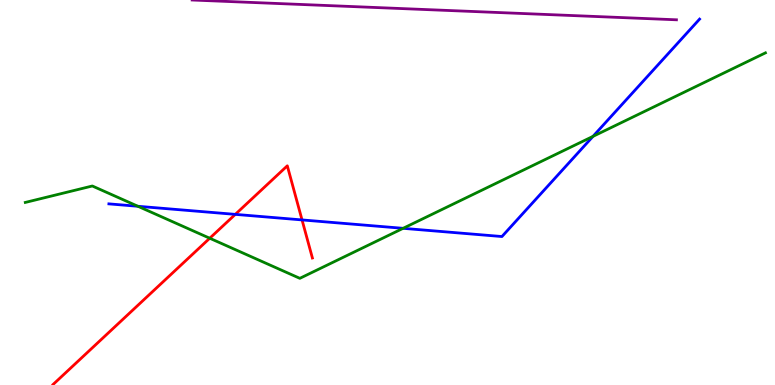[{'lines': ['blue', 'red'], 'intersections': [{'x': 3.04, 'y': 4.43}, {'x': 3.9, 'y': 4.29}]}, {'lines': ['green', 'red'], 'intersections': [{'x': 2.71, 'y': 3.81}]}, {'lines': ['purple', 'red'], 'intersections': []}, {'lines': ['blue', 'green'], 'intersections': [{'x': 1.78, 'y': 4.64}, {'x': 5.2, 'y': 4.07}, {'x': 7.65, 'y': 6.46}]}, {'lines': ['blue', 'purple'], 'intersections': []}, {'lines': ['green', 'purple'], 'intersections': []}]